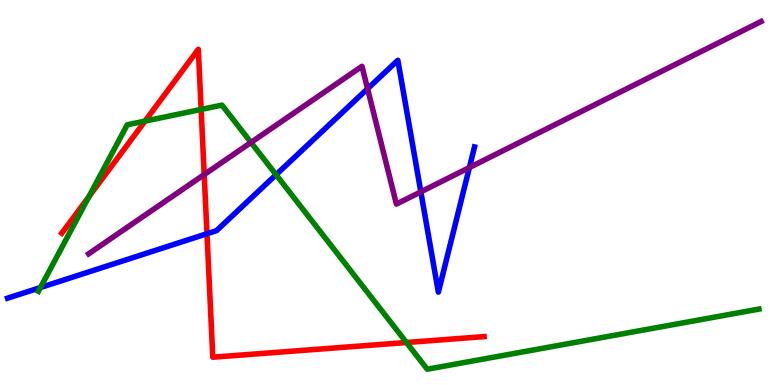[{'lines': ['blue', 'red'], 'intersections': [{'x': 2.67, 'y': 3.93}]}, {'lines': ['green', 'red'], 'intersections': [{'x': 1.15, 'y': 4.89}, {'x': 1.87, 'y': 6.85}, {'x': 2.6, 'y': 7.16}, {'x': 5.24, 'y': 1.1}]}, {'lines': ['purple', 'red'], 'intersections': [{'x': 2.63, 'y': 5.47}]}, {'lines': ['blue', 'green'], 'intersections': [{'x': 0.522, 'y': 2.53}, {'x': 3.56, 'y': 5.46}]}, {'lines': ['blue', 'purple'], 'intersections': [{'x': 4.74, 'y': 7.69}, {'x': 5.43, 'y': 5.02}, {'x': 6.06, 'y': 5.65}]}, {'lines': ['green', 'purple'], 'intersections': [{'x': 3.24, 'y': 6.3}]}]